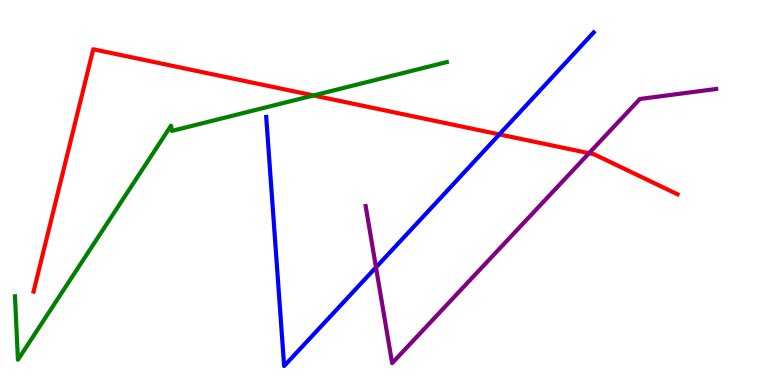[{'lines': ['blue', 'red'], 'intersections': [{'x': 6.44, 'y': 6.51}]}, {'lines': ['green', 'red'], 'intersections': [{'x': 4.05, 'y': 7.52}]}, {'lines': ['purple', 'red'], 'intersections': [{'x': 7.6, 'y': 6.02}]}, {'lines': ['blue', 'green'], 'intersections': []}, {'lines': ['blue', 'purple'], 'intersections': [{'x': 4.85, 'y': 3.06}]}, {'lines': ['green', 'purple'], 'intersections': []}]